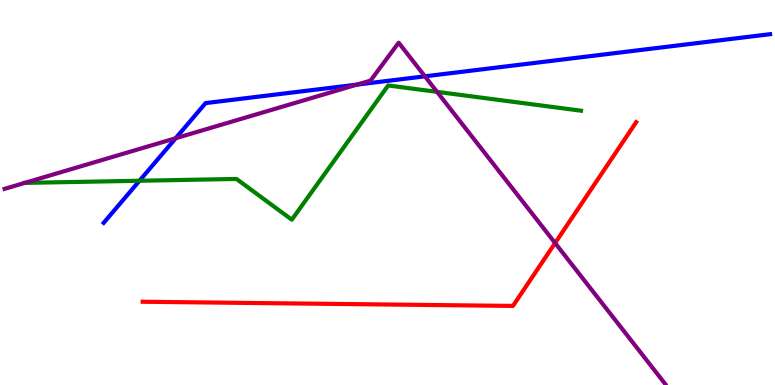[{'lines': ['blue', 'red'], 'intersections': []}, {'lines': ['green', 'red'], 'intersections': []}, {'lines': ['purple', 'red'], 'intersections': [{'x': 7.16, 'y': 3.69}]}, {'lines': ['blue', 'green'], 'intersections': [{'x': 1.8, 'y': 5.31}]}, {'lines': ['blue', 'purple'], 'intersections': [{'x': 2.27, 'y': 6.41}, {'x': 4.61, 'y': 7.8}, {'x': 5.48, 'y': 8.02}]}, {'lines': ['green', 'purple'], 'intersections': [{'x': 0.319, 'y': 5.25}, {'x': 5.64, 'y': 7.61}]}]